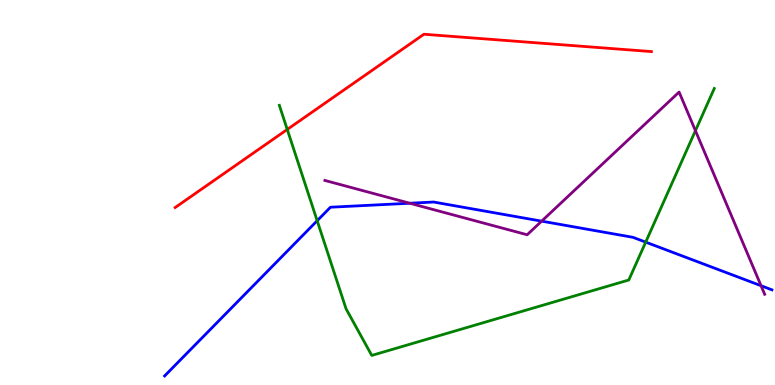[{'lines': ['blue', 'red'], 'intersections': []}, {'lines': ['green', 'red'], 'intersections': [{'x': 3.71, 'y': 6.64}]}, {'lines': ['purple', 'red'], 'intersections': []}, {'lines': ['blue', 'green'], 'intersections': [{'x': 4.09, 'y': 4.27}, {'x': 8.33, 'y': 3.71}]}, {'lines': ['blue', 'purple'], 'intersections': [{'x': 5.29, 'y': 4.72}, {'x': 6.99, 'y': 4.26}, {'x': 9.82, 'y': 2.58}]}, {'lines': ['green', 'purple'], 'intersections': [{'x': 8.97, 'y': 6.61}]}]